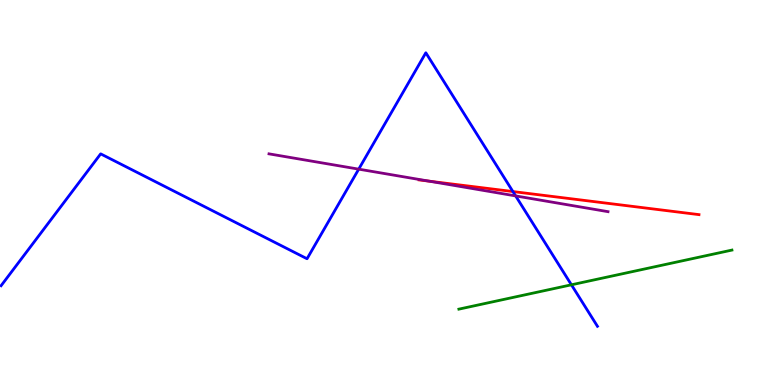[{'lines': ['blue', 'red'], 'intersections': [{'x': 6.62, 'y': 5.02}]}, {'lines': ['green', 'red'], 'intersections': []}, {'lines': ['purple', 'red'], 'intersections': [{'x': 5.54, 'y': 5.29}]}, {'lines': ['blue', 'green'], 'intersections': [{'x': 7.37, 'y': 2.6}]}, {'lines': ['blue', 'purple'], 'intersections': [{'x': 4.63, 'y': 5.61}, {'x': 6.65, 'y': 4.91}]}, {'lines': ['green', 'purple'], 'intersections': []}]